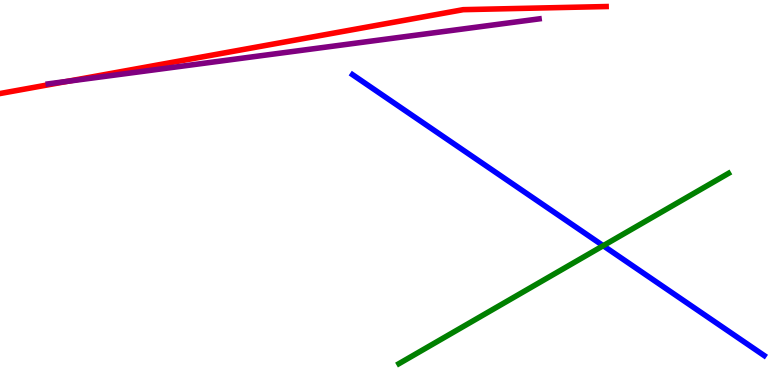[{'lines': ['blue', 'red'], 'intersections': []}, {'lines': ['green', 'red'], 'intersections': []}, {'lines': ['purple', 'red'], 'intersections': [{'x': 0.868, 'y': 7.89}]}, {'lines': ['blue', 'green'], 'intersections': [{'x': 7.78, 'y': 3.62}]}, {'lines': ['blue', 'purple'], 'intersections': []}, {'lines': ['green', 'purple'], 'intersections': []}]